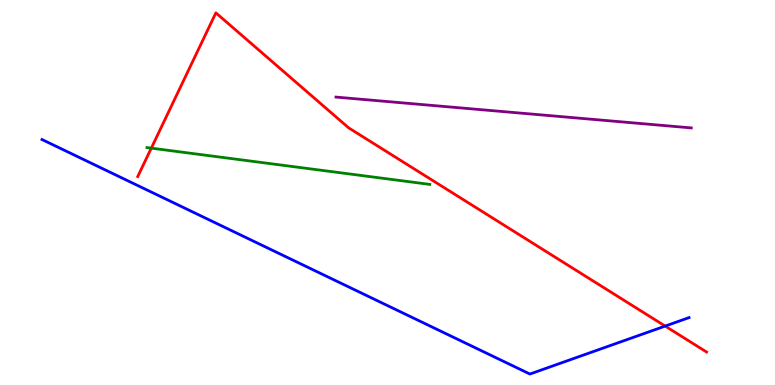[{'lines': ['blue', 'red'], 'intersections': [{'x': 8.58, 'y': 1.53}]}, {'lines': ['green', 'red'], 'intersections': [{'x': 1.95, 'y': 6.15}]}, {'lines': ['purple', 'red'], 'intersections': []}, {'lines': ['blue', 'green'], 'intersections': []}, {'lines': ['blue', 'purple'], 'intersections': []}, {'lines': ['green', 'purple'], 'intersections': []}]